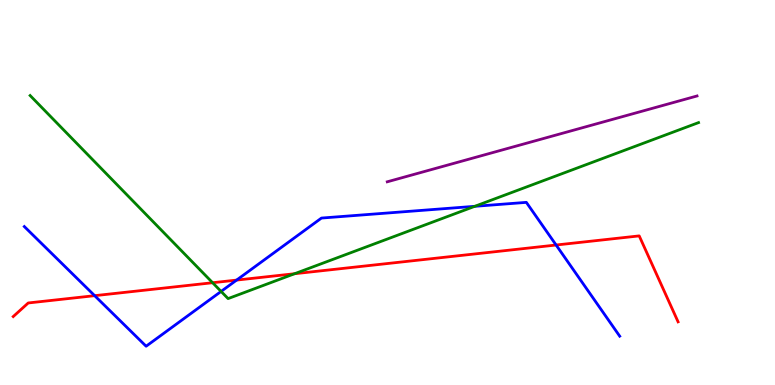[{'lines': ['blue', 'red'], 'intersections': [{'x': 1.22, 'y': 2.32}, {'x': 3.05, 'y': 2.72}, {'x': 7.18, 'y': 3.64}]}, {'lines': ['green', 'red'], 'intersections': [{'x': 2.74, 'y': 2.66}, {'x': 3.8, 'y': 2.89}]}, {'lines': ['purple', 'red'], 'intersections': []}, {'lines': ['blue', 'green'], 'intersections': [{'x': 2.85, 'y': 2.43}, {'x': 6.13, 'y': 4.64}]}, {'lines': ['blue', 'purple'], 'intersections': []}, {'lines': ['green', 'purple'], 'intersections': []}]